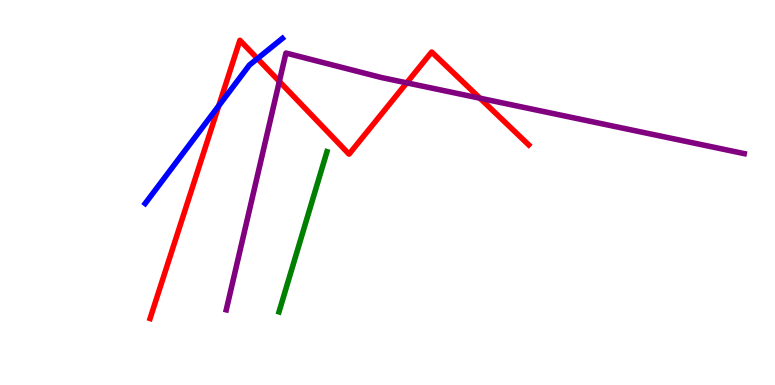[{'lines': ['blue', 'red'], 'intersections': [{'x': 2.82, 'y': 7.25}, {'x': 3.32, 'y': 8.48}]}, {'lines': ['green', 'red'], 'intersections': []}, {'lines': ['purple', 'red'], 'intersections': [{'x': 3.6, 'y': 7.88}, {'x': 5.25, 'y': 7.85}, {'x': 6.19, 'y': 7.45}]}, {'lines': ['blue', 'green'], 'intersections': []}, {'lines': ['blue', 'purple'], 'intersections': []}, {'lines': ['green', 'purple'], 'intersections': []}]